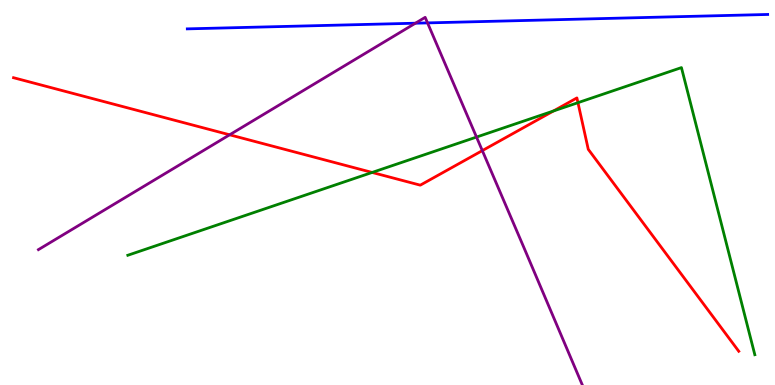[{'lines': ['blue', 'red'], 'intersections': []}, {'lines': ['green', 'red'], 'intersections': [{'x': 4.8, 'y': 5.52}, {'x': 7.14, 'y': 7.12}, {'x': 7.46, 'y': 7.33}]}, {'lines': ['purple', 'red'], 'intersections': [{'x': 2.96, 'y': 6.5}, {'x': 6.22, 'y': 6.09}]}, {'lines': ['blue', 'green'], 'intersections': []}, {'lines': ['blue', 'purple'], 'intersections': [{'x': 5.36, 'y': 9.4}, {'x': 5.52, 'y': 9.41}]}, {'lines': ['green', 'purple'], 'intersections': [{'x': 6.15, 'y': 6.44}]}]